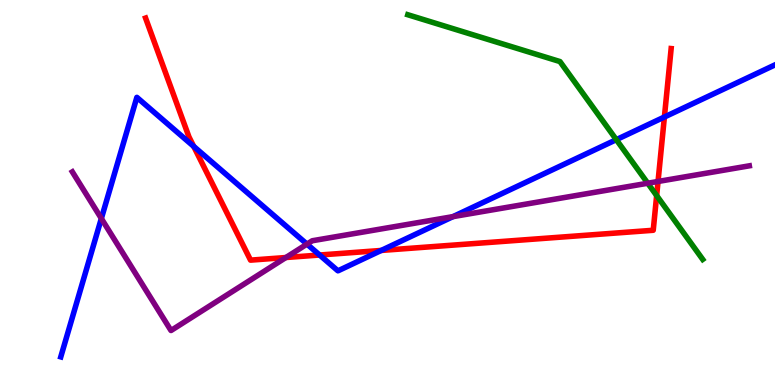[{'lines': ['blue', 'red'], 'intersections': [{'x': 2.5, 'y': 6.2}, {'x': 4.12, 'y': 3.38}, {'x': 4.92, 'y': 3.49}, {'x': 8.57, 'y': 6.96}]}, {'lines': ['green', 'red'], 'intersections': [{'x': 8.47, 'y': 4.92}]}, {'lines': ['purple', 'red'], 'intersections': [{'x': 3.69, 'y': 3.31}, {'x': 8.49, 'y': 5.29}]}, {'lines': ['blue', 'green'], 'intersections': [{'x': 7.95, 'y': 6.37}]}, {'lines': ['blue', 'purple'], 'intersections': [{'x': 1.31, 'y': 4.32}, {'x': 3.96, 'y': 3.66}, {'x': 5.85, 'y': 4.37}]}, {'lines': ['green', 'purple'], 'intersections': [{'x': 8.36, 'y': 5.24}]}]